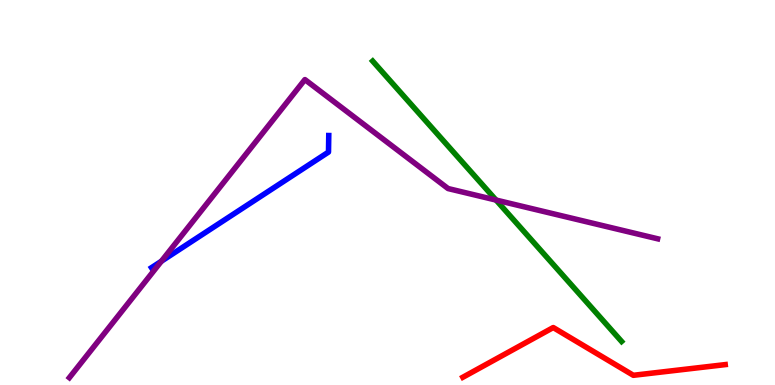[{'lines': ['blue', 'red'], 'intersections': []}, {'lines': ['green', 'red'], 'intersections': []}, {'lines': ['purple', 'red'], 'intersections': []}, {'lines': ['blue', 'green'], 'intersections': []}, {'lines': ['blue', 'purple'], 'intersections': [{'x': 2.08, 'y': 3.21}]}, {'lines': ['green', 'purple'], 'intersections': [{'x': 6.4, 'y': 4.8}]}]